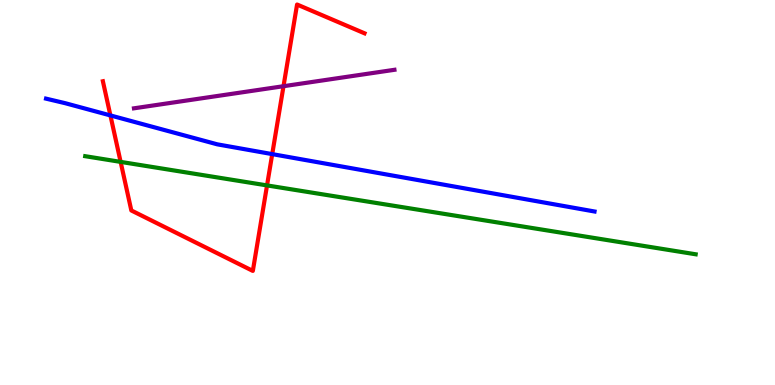[{'lines': ['blue', 'red'], 'intersections': [{'x': 1.42, 'y': 7.0}, {'x': 3.51, 'y': 6.0}]}, {'lines': ['green', 'red'], 'intersections': [{'x': 1.56, 'y': 5.8}, {'x': 3.45, 'y': 5.18}]}, {'lines': ['purple', 'red'], 'intersections': [{'x': 3.66, 'y': 7.76}]}, {'lines': ['blue', 'green'], 'intersections': []}, {'lines': ['blue', 'purple'], 'intersections': []}, {'lines': ['green', 'purple'], 'intersections': []}]